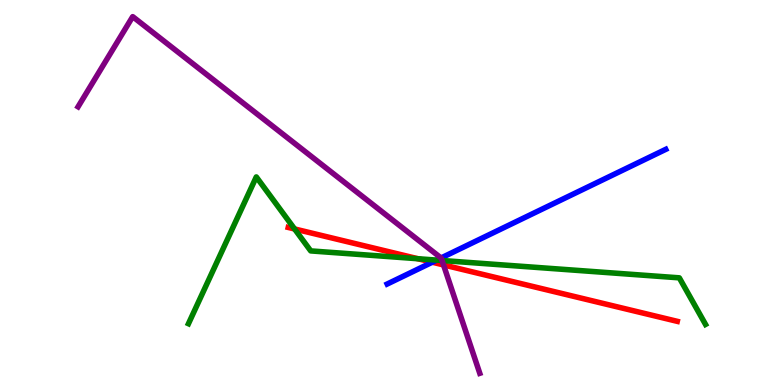[{'lines': ['blue', 'red'], 'intersections': [{'x': 5.58, 'y': 3.19}]}, {'lines': ['green', 'red'], 'intersections': [{'x': 3.8, 'y': 4.05}, {'x': 5.39, 'y': 3.28}]}, {'lines': ['purple', 'red'], 'intersections': [{'x': 5.72, 'y': 3.12}]}, {'lines': ['blue', 'green'], 'intersections': [{'x': 5.63, 'y': 3.24}]}, {'lines': ['blue', 'purple'], 'intersections': [{'x': 5.69, 'y': 3.3}]}, {'lines': ['green', 'purple'], 'intersections': [{'x': 5.7, 'y': 3.23}]}]